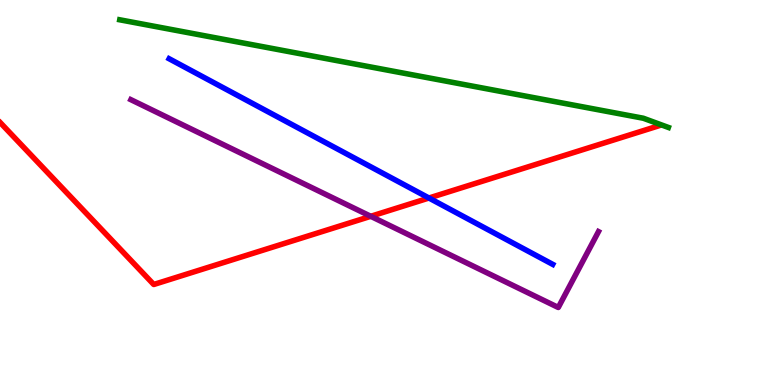[{'lines': ['blue', 'red'], 'intersections': [{'x': 5.53, 'y': 4.86}]}, {'lines': ['green', 'red'], 'intersections': []}, {'lines': ['purple', 'red'], 'intersections': [{'x': 4.78, 'y': 4.38}]}, {'lines': ['blue', 'green'], 'intersections': []}, {'lines': ['blue', 'purple'], 'intersections': []}, {'lines': ['green', 'purple'], 'intersections': []}]